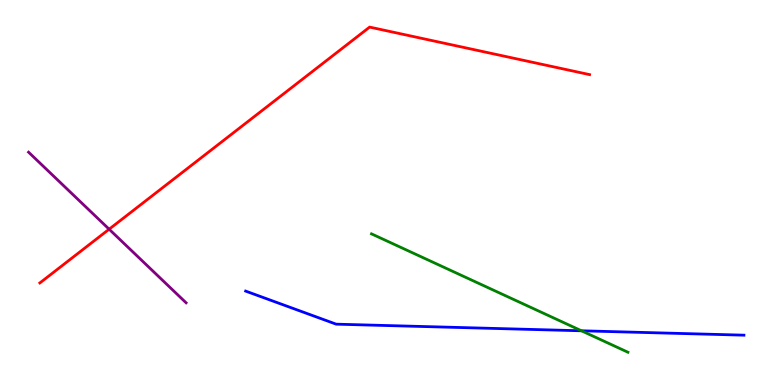[{'lines': ['blue', 'red'], 'intersections': []}, {'lines': ['green', 'red'], 'intersections': []}, {'lines': ['purple', 'red'], 'intersections': [{'x': 1.41, 'y': 4.05}]}, {'lines': ['blue', 'green'], 'intersections': [{'x': 7.5, 'y': 1.41}]}, {'lines': ['blue', 'purple'], 'intersections': []}, {'lines': ['green', 'purple'], 'intersections': []}]